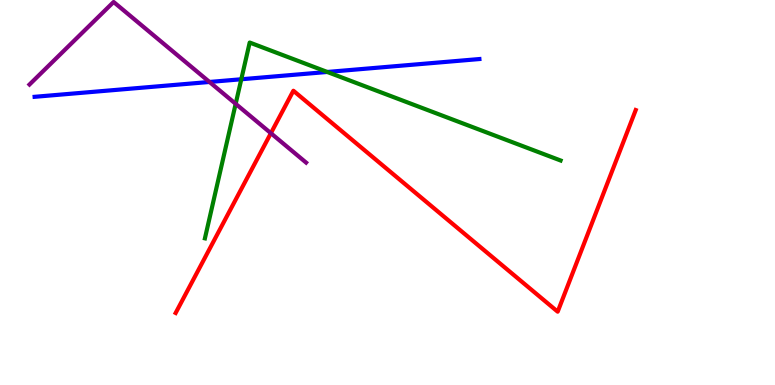[{'lines': ['blue', 'red'], 'intersections': []}, {'lines': ['green', 'red'], 'intersections': []}, {'lines': ['purple', 'red'], 'intersections': [{'x': 3.5, 'y': 6.54}]}, {'lines': ['blue', 'green'], 'intersections': [{'x': 3.11, 'y': 7.94}, {'x': 4.22, 'y': 8.13}]}, {'lines': ['blue', 'purple'], 'intersections': [{'x': 2.7, 'y': 7.87}]}, {'lines': ['green', 'purple'], 'intersections': [{'x': 3.04, 'y': 7.3}]}]